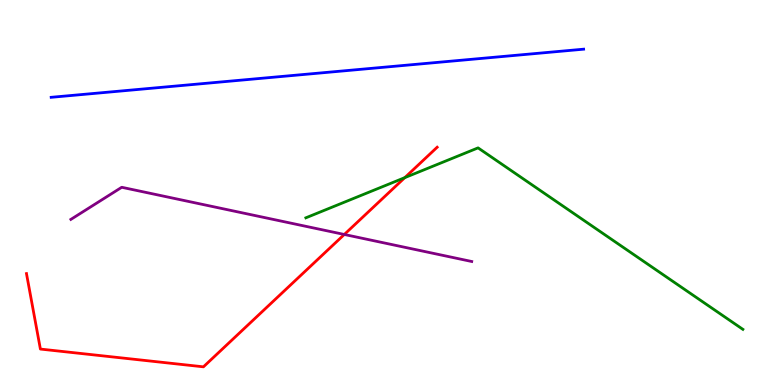[{'lines': ['blue', 'red'], 'intersections': []}, {'lines': ['green', 'red'], 'intersections': [{'x': 5.22, 'y': 5.39}]}, {'lines': ['purple', 'red'], 'intersections': [{'x': 4.44, 'y': 3.91}]}, {'lines': ['blue', 'green'], 'intersections': []}, {'lines': ['blue', 'purple'], 'intersections': []}, {'lines': ['green', 'purple'], 'intersections': []}]